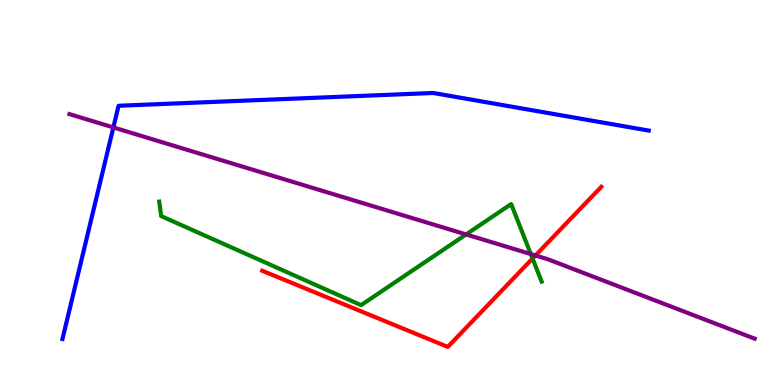[{'lines': ['blue', 'red'], 'intersections': []}, {'lines': ['green', 'red'], 'intersections': [{'x': 6.87, 'y': 3.29}]}, {'lines': ['purple', 'red'], 'intersections': [{'x': 6.91, 'y': 3.36}]}, {'lines': ['blue', 'green'], 'intersections': []}, {'lines': ['blue', 'purple'], 'intersections': [{'x': 1.46, 'y': 6.69}]}, {'lines': ['green', 'purple'], 'intersections': [{'x': 6.01, 'y': 3.91}, {'x': 6.85, 'y': 3.4}]}]